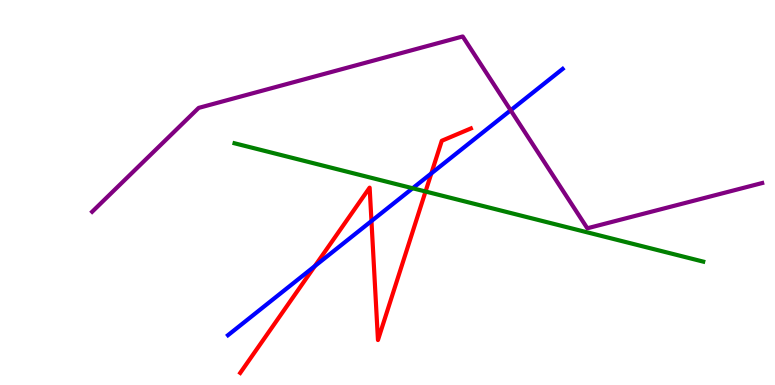[{'lines': ['blue', 'red'], 'intersections': [{'x': 4.06, 'y': 3.09}, {'x': 4.79, 'y': 4.26}, {'x': 5.57, 'y': 5.5}]}, {'lines': ['green', 'red'], 'intersections': [{'x': 5.49, 'y': 5.03}]}, {'lines': ['purple', 'red'], 'intersections': []}, {'lines': ['blue', 'green'], 'intersections': [{'x': 5.32, 'y': 5.11}]}, {'lines': ['blue', 'purple'], 'intersections': [{'x': 6.59, 'y': 7.14}]}, {'lines': ['green', 'purple'], 'intersections': []}]